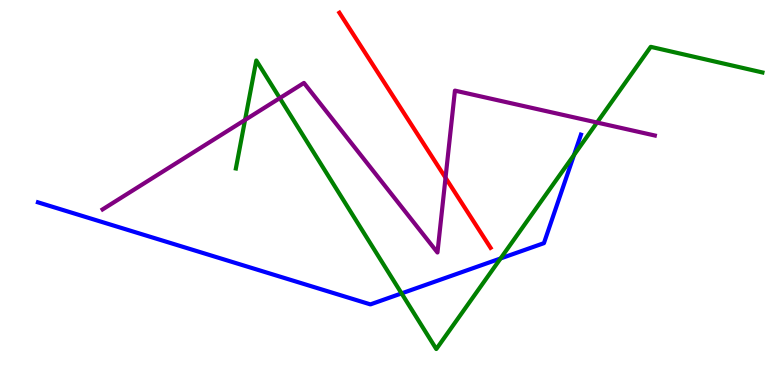[{'lines': ['blue', 'red'], 'intersections': []}, {'lines': ['green', 'red'], 'intersections': []}, {'lines': ['purple', 'red'], 'intersections': [{'x': 5.75, 'y': 5.38}]}, {'lines': ['blue', 'green'], 'intersections': [{'x': 5.18, 'y': 2.38}, {'x': 6.46, 'y': 3.29}, {'x': 7.41, 'y': 5.97}]}, {'lines': ['blue', 'purple'], 'intersections': []}, {'lines': ['green', 'purple'], 'intersections': [{'x': 3.16, 'y': 6.88}, {'x': 3.61, 'y': 7.45}, {'x': 7.7, 'y': 6.82}]}]